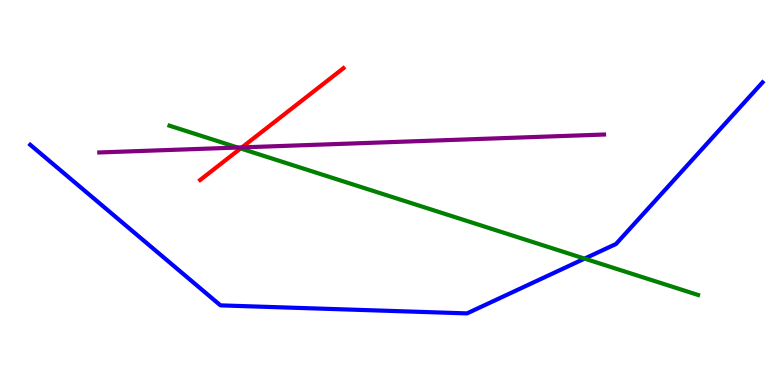[{'lines': ['blue', 'red'], 'intersections': []}, {'lines': ['green', 'red'], 'intersections': [{'x': 3.1, 'y': 6.14}]}, {'lines': ['purple', 'red'], 'intersections': [{'x': 3.12, 'y': 6.17}]}, {'lines': ['blue', 'green'], 'intersections': [{'x': 7.54, 'y': 3.28}]}, {'lines': ['blue', 'purple'], 'intersections': []}, {'lines': ['green', 'purple'], 'intersections': [{'x': 3.07, 'y': 6.17}]}]